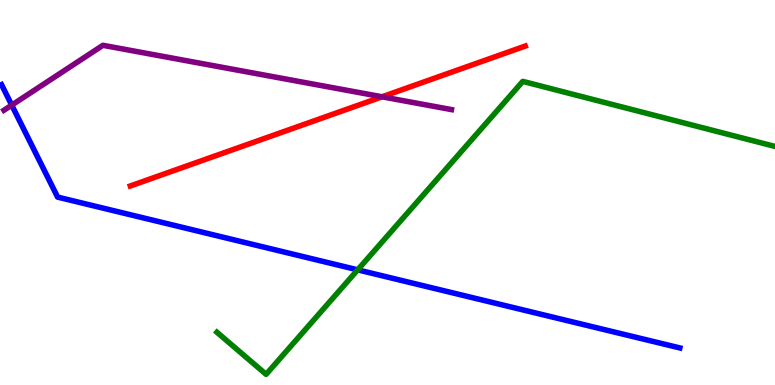[{'lines': ['blue', 'red'], 'intersections': []}, {'lines': ['green', 'red'], 'intersections': []}, {'lines': ['purple', 'red'], 'intersections': [{'x': 4.93, 'y': 7.49}]}, {'lines': ['blue', 'green'], 'intersections': [{'x': 4.62, 'y': 2.99}]}, {'lines': ['blue', 'purple'], 'intersections': [{'x': 0.151, 'y': 7.27}]}, {'lines': ['green', 'purple'], 'intersections': []}]